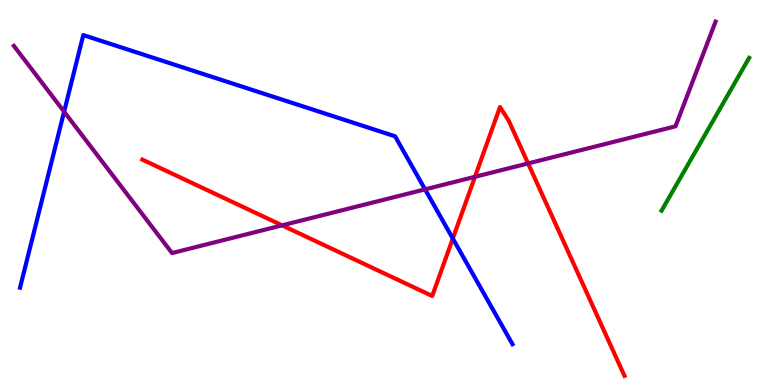[{'lines': ['blue', 'red'], 'intersections': [{'x': 5.84, 'y': 3.8}]}, {'lines': ['green', 'red'], 'intersections': []}, {'lines': ['purple', 'red'], 'intersections': [{'x': 3.64, 'y': 4.15}, {'x': 6.13, 'y': 5.41}, {'x': 6.81, 'y': 5.76}]}, {'lines': ['blue', 'green'], 'intersections': []}, {'lines': ['blue', 'purple'], 'intersections': [{'x': 0.827, 'y': 7.1}, {'x': 5.48, 'y': 5.08}]}, {'lines': ['green', 'purple'], 'intersections': []}]